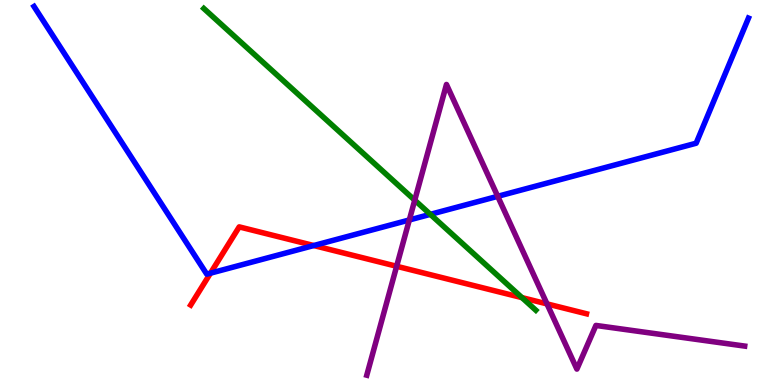[{'lines': ['blue', 'red'], 'intersections': [{'x': 2.72, 'y': 2.9}, {'x': 4.05, 'y': 3.62}]}, {'lines': ['green', 'red'], 'intersections': [{'x': 6.74, 'y': 2.27}]}, {'lines': ['purple', 'red'], 'intersections': [{'x': 5.12, 'y': 3.08}, {'x': 7.06, 'y': 2.11}]}, {'lines': ['blue', 'green'], 'intersections': [{'x': 5.55, 'y': 4.43}]}, {'lines': ['blue', 'purple'], 'intersections': [{'x': 5.28, 'y': 4.29}, {'x': 6.42, 'y': 4.9}]}, {'lines': ['green', 'purple'], 'intersections': [{'x': 5.35, 'y': 4.8}]}]